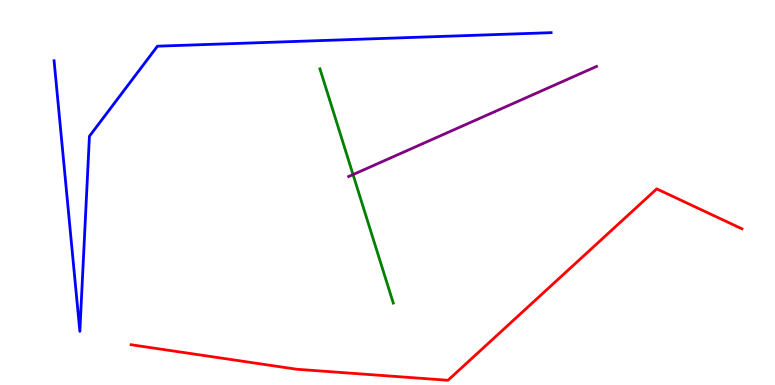[{'lines': ['blue', 'red'], 'intersections': []}, {'lines': ['green', 'red'], 'intersections': []}, {'lines': ['purple', 'red'], 'intersections': []}, {'lines': ['blue', 'green'], 'intersections': []}, {'lines': ['blue', 'purple'], 'intersections': []}, {'lines': ['green', 'purple'], 'intersections': [{'x': 4.56, 'y': 5.47}]}]